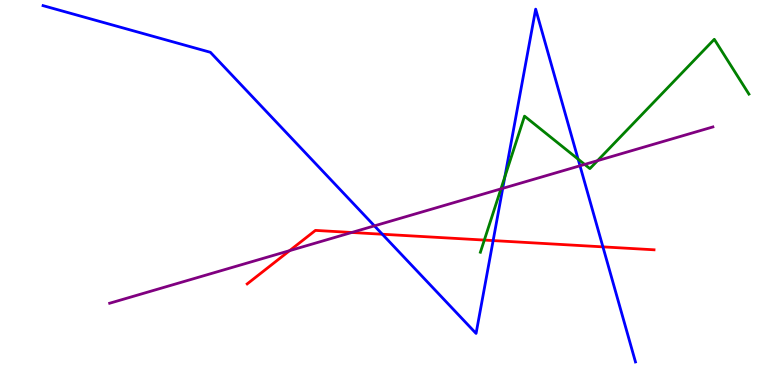[{'lines': ['blue', 'red'], 'intersections': [{'x': 4.93, 'y': 3.92}, {'x': 6.36, 'y': 3.75}, {'x': 7.78, 'y': 3.59}]}, {'lines': ['green', 'red'], 'intersections': [{'x': 6.25, 'y': 3.76}]}, {'lines': ['purple', 'red'], 'intersections': [{'x': 3.74, 'y': 3.49}, {'x': 4.54, 'y': 3.96}]}, {'lines': ['blue', 'green'], 'intersections': [{'x': 6.51, 'y': 5.41}, {'x': 7.46, 'y': 5.87}]}, {'lines': ['blue', 'purple'], 'intersections': [{'x': 4.83, 'y': 4.13}, {'x': 6.49, 'y': 5.11}, {'x': 7.48, 'y': 5.69}]}, {'lines': ['green', 'purple'], 'intersections': [{'x': 6.46, 'y': 5.09}, {'x': 7.54, 'y': 5.73}, {'x': 7.71, 'y': 5.83}]}]